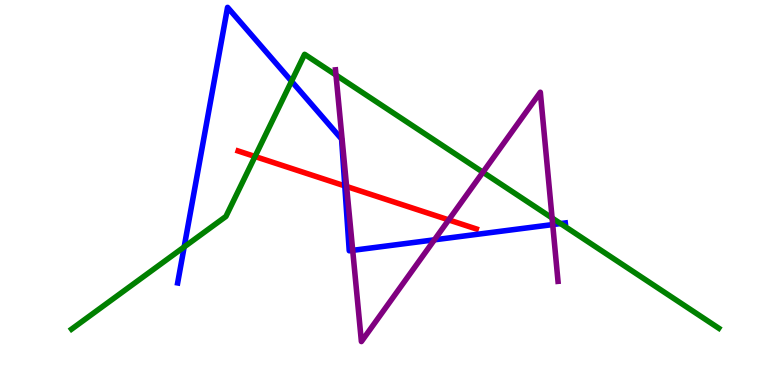[{'lines': ['blue', 'red'], 'intersections': [{'x': 4.45, 'y': 5.17}]}, {'lines': ['green', 'red'], 'intersections': [{'x': 3.29, 'y': 5.94}]}, {'lines': ['purple', 'red'], 'intersections': [{'x': 4.47, 'y': 5.16}, {'x': 5.79, 'y': 4.29}]}, {'lines': ['blue', 'green'], 'intersections': [{'x': 2.38, 'y': 3.59}, {'x': 3.76, 'y': 7.89}, {'x': 7.23, 'y': 4.19}]}, {'lines': ['blue', 'purple'], 'intersections': [{'x': 4.55, 'y': 3.5}, {'x': 5.61, 'y': 3.77}, {'x': 7.13, 'y': 4.17}]}, {'lines': ['green', 'purple'], 'intersections': [{'x': 4.34, 'y': 8.05}, {'x': 6.23, 'y': 5.53}, {'x': 7.12, 'y': 4.34}]}]